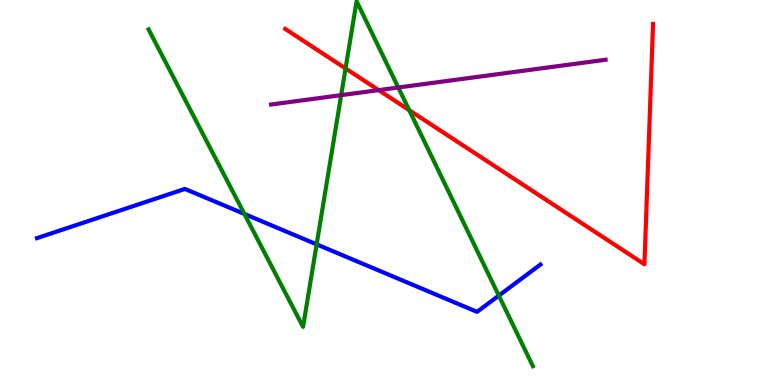[{'lines': ['blue', 'red'], 'intersections': []}, {'lines': ['green', 'red'], 'intersections': [{'x': 4.46, 'y': 8.22}, {'x': 5.28, 'y': 7.14}]}, {'lines': ['purple', 'red'], 'intersections': [{'x': 4.89, 'y': 7.66}]}, {'lines': ['blue', 'green'], 'intersections': [{'x': 3.15, 'y': 4.44}, {'x': 4.09, 'y': 3.65}, {'x': 6.44, 'y': 2.32}]}, {'lines': ['blue', 'purple'], 'intersections': []}, {'lines': ['green', 'purple'], 'intersections': [{'x': 4.4, 'y': 7.53}, {'x': 5.14, 'y': 7.73}]}]